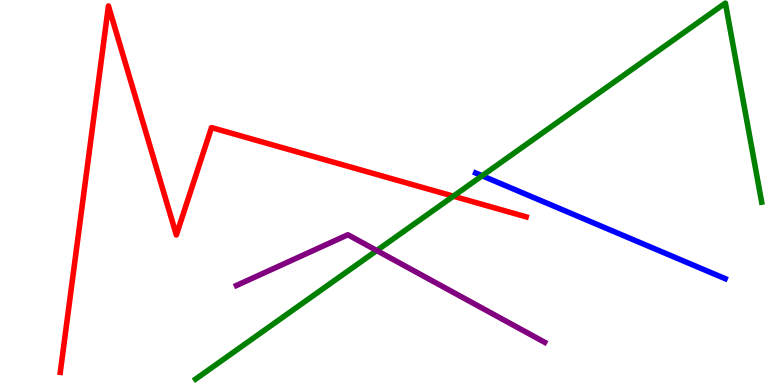[{'lines': ['blue', 'red'], 'intersections': []}, {'lines': ['green', 'red'], 'intersections': [{'x': 5.85, 'y': 4.9}]}, {'lines': ['purple', 'red'], 'intersections': []}, {'lines': ['blue', 'green'], 'intersections': [{'x': 6.22, 'y': 5.43}]}, {'lines': ['blue', 'purple'], 'intersections': []}, {'lines': ['green', 'purple'], 'intersections': [{'x': 4.86, 'y': 3.49}]}]